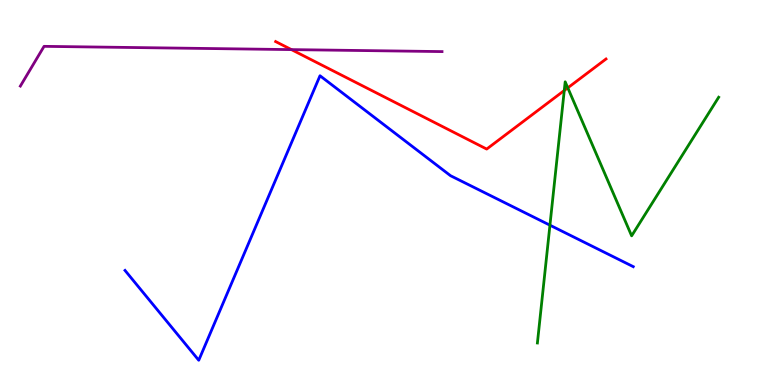[{'lines': ['blue', 'red'], 'intersections': []}, {'lines': ['green', 'red'], 'intersections': [{'x': 7.28, 'y': 7.65}, {'x': 7.33, 'y': 7.72}]}, {'lines': ['purple', 'red'], 'intersections': [{'x': 3.76, 'y': 8.71}]}, {'lines': ['blue', 'green'], 'intersections': [{'x': 7.1, 'y': 4.15}]}, {'lines': ['blue', 'purple'], 'intersections': []}, {'lines': ['green', 'purple'], 'intersections': []}]